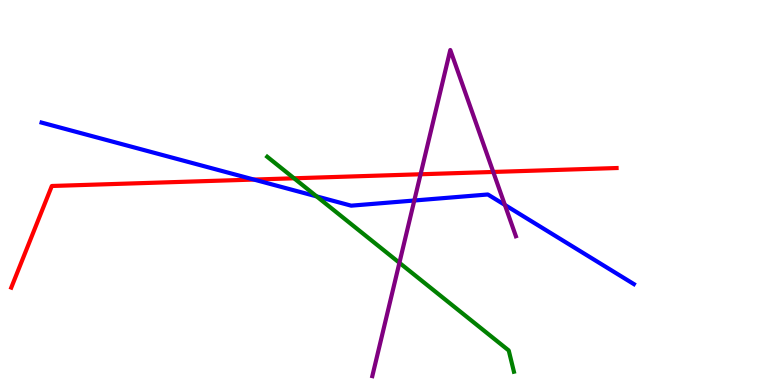[{'lines': ['blue', 'red'], 'intersections': [{'x': 3.28, 'y': 5.34}]}, {'lines': ['green', 'red'], 'intersections': [{'x': 3.79, 'y': 5.37}]}, {'lines': ['purple', 'red'], 'intersections': [{'x': 5.43, 'y': 5.47}, {'x': 6.36, 'y': 5.53}]}, {'lines': ['blue', 'green'], 'intersections': [{'x': 4.09, 'y': 4.9}]}, {'lines': ['blue', 'purple'], 'intersections': [{'x': 5.35, 'y': 4.79}, {'x': 6.51, 'y': 4.68}]}, {'lines': ['green', 'purple'], 'intersections': [{'x': 5.15, 'y': 3.17}]}]